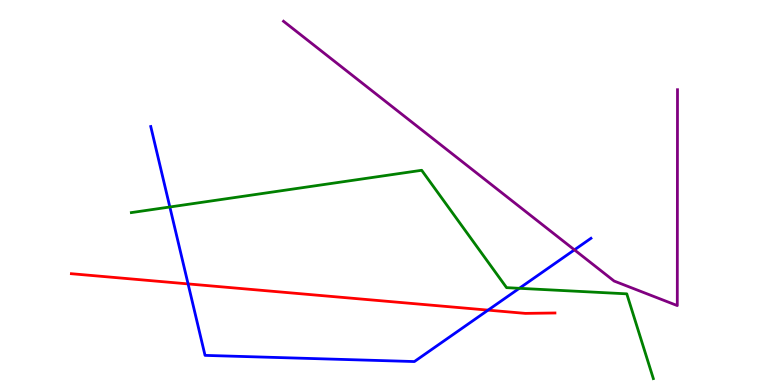[{'lines': ['blue', 'red'], 'intersections': [{'x': 2.43, 'y': 2.63}, {'x': 6.3, 'y': 1.94}]}, {'lines': ['green', 'red'], 'intersections': []}, {'lines': ['purple', 'red'], 'intersections': []}, {'lines': ['blue', 'green'], 'intersections': [{'x': 2.19, 'y': 4.62}, {'x': 6.7, 'y': 2.51}]}, {'lines': ['blue', 'purple'], 'intersections': [{'x': 7.41, 'y': 3.51}]}, {'lines': ['green', 'purple'], 'intersections': []}]